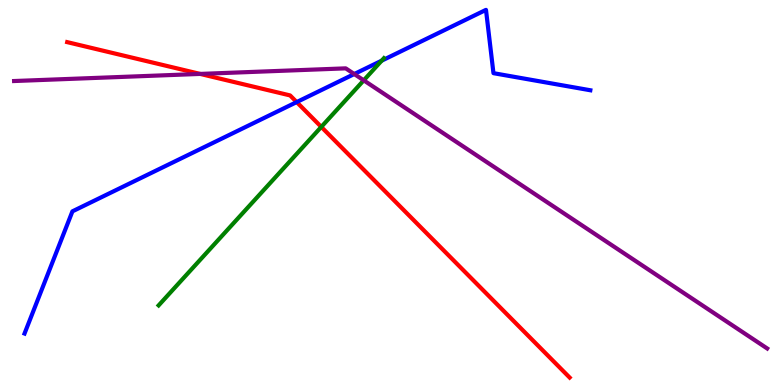[{'lines': ['blue', 'red'], 'intersections': [{'x': 3.83, 'y': 7.35}]}, {'lines': ['green', 'red'], 'intersections': [{'x': 4.15, 'y': 6.7}]}, {'lines': ['purple', 'red'], 'intersections': [{'x': 2.58, 'y': 8.08}]}, {'lines': ['blue', 'green'], 'intersections': [{'x': 4.92, 'y': 8.42}]}, {'lines': ['blue', 'purple'], 'intersections': [{'x': 4.57, 'y': 8.08}]}, {'lines': ['green', 'purple'], 'intersections': [{'x': 4.69, 'y': 7.91}]}]